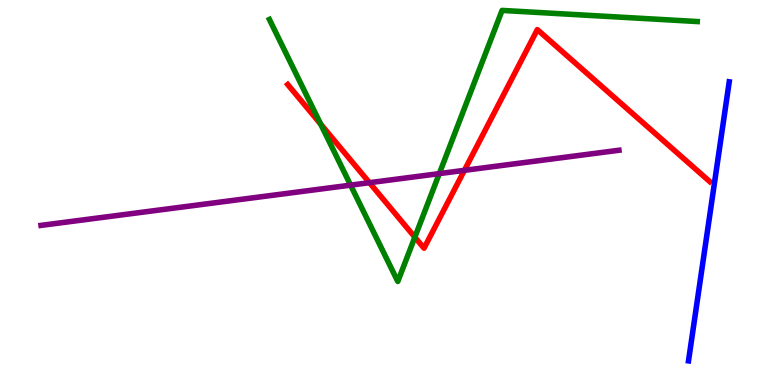[{'lines': ['blue', 'red'], 'intersections': []}, {'lines': ['green', 'red'], 'intersections': [{'x': 4.14, 'y': 6.78}, {'x': 5.35, 'y': 3.84}]}, {'lines': ['purple', 'red'], 'intersections': [{'x': 4.77, 'y': 5.25}, {'x': 5.99, 'y': 5.58}]}, {'lines': ['blue', 'green'], 'intersections': []}, {'lines': ['blue', 'purple'], 'intersections': []}, {'lines': ['green', 'purple'], 'intersections': [{'x': 4.52, 'y': 5.19}, {'x': 5.67, 'y': 5.49}]}]